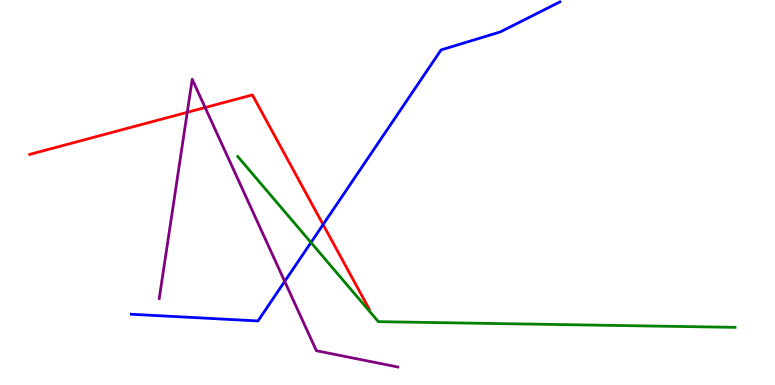[{'lines': ['blue', 'red'], 'intersections': [{'x': 4.17, 'y': 4.17}]}, {'lines': ['green', 'red'], 'intersections': []}, {'lines': ['purple', 'red'], 'intersections': [{'x': 2.42, 'y': 7.08}, {'x': 2.65, 'y': 7.21}]}, {'lines': ['blue', 'green'], 'intersections': [{'x': 4.01, 'y': 3.7}]}, {'lines': ['blue', 'purple'], 'intersections': [{'x': 3.67, 'y': 2.69}]}, {'lines': ['green', 'purple'], 'intersections': []}]